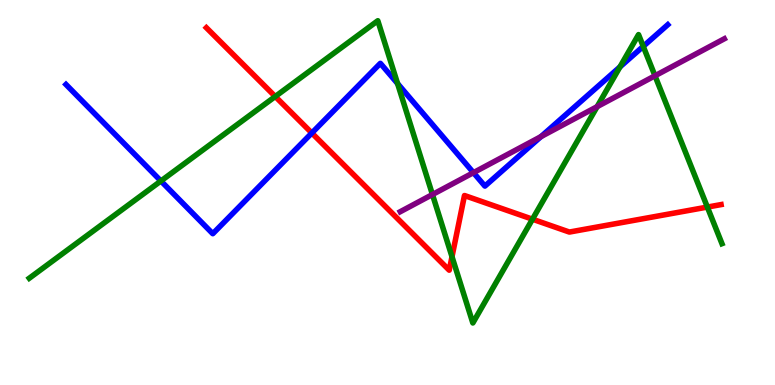[{'lines': ['blue', 'red'], 'intersections': [{'x': 4.02, 'y': 6.55}]}, {'lines': ['green', 'red'], 'intersections': [{'x': 3.55, 'y': 7.49}, {'x': 5.83, 'y': 3.33}, {'x': 6.87, 'y': 4.31}, {'x': 9.13, 'y': 4.62}]}, {'lines': ['purple', 'red'], 'intersections': []}, {'lines': ['blue', 'green'], 'intersections': [{'x': 2.08, 'y': 5.3}, {'x': 5.13, 'y': 7.83}, {'x': 8.0, 'y': 8.26}, {'x': 8.3, 'y': 8.8}]}, {'lines': ['blue', 'purple'], 'intersections': [{'x': 6.11, 'y': 5.52}, {'x': 6.98, 'y': 6.45}]}, {'lines': ['green', 'purple'], 'intersections': [{'x': 5.58, 'y': 4.95}, {'x': 7.7, 'y': 7.23}, {'x': 8.45, 'y': 8.03}]}]